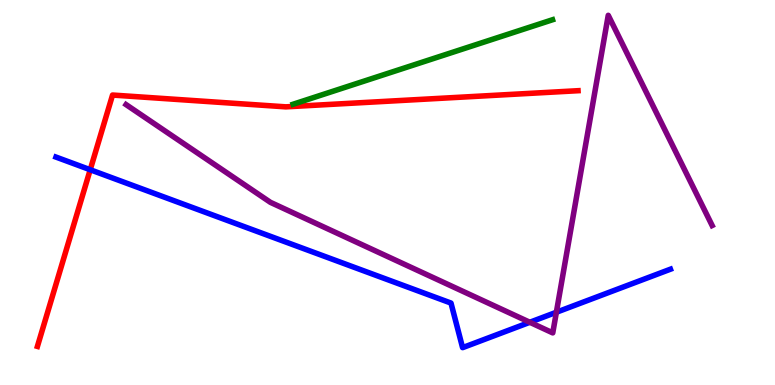[{'lines': ['blue', 'red'], 'intersections': [{'x': 1.16, 'y': 5.59}]}, {'lines': ['green', 'red'], 'intersections': []}, {'lines': ['purple', 'red'], 'intersections': []}, {'lines': ['blue', 'green'], 'intersections': []}, {'lines': ['blue', 'purple'], 'intersections': [{'x': 6.84, 'y': 1.63}, {'x': 7.18, 'y': 1.89}]}, {'lines': ['green', 'purple'], 'intersections': []}]